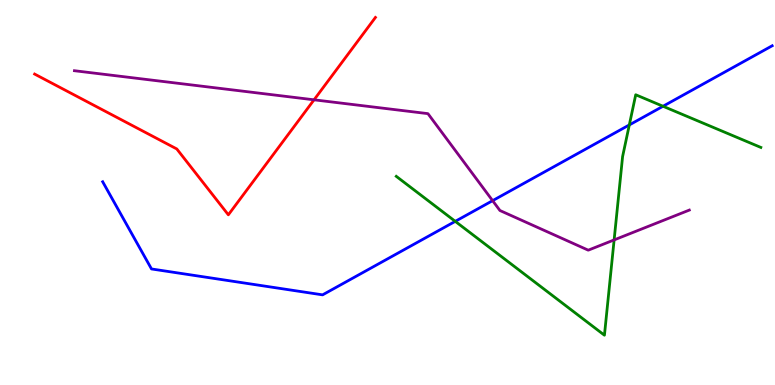[{'lines': ['blue', 'red'], 'intersections': []}, {'lines': ['green', 'red'], 'intersections': []}, {'lines': ['purple', 'red'], 'intersections': [{'x': 4.05, 'y': 7.41}]}, {'lines': ['blue', 'green'], 'intersections': [{'x': 5.87, 'y': 4.25}, {'x': 8.12, 'y': 6.76}, {'x': 8.56, 'y': 7.24}]}, {'lines': ['blue', 'purple'], 'intersections': [{'x': 6.36, 'y': 4.79}]}, {'lines': ['green', 'purple'], 'intersections': [{'x': 7.92, 'y': 3.77}]}]